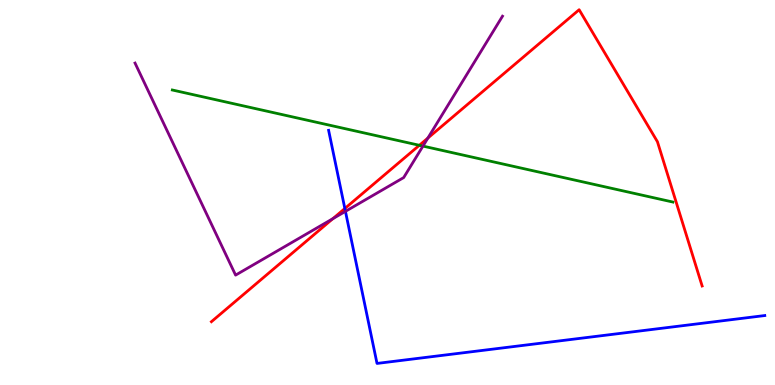[{'lines': ['blue', 'red'], 'intersections': [{'x': 4.45, 'y': 4.58}]}, {'lines': ['green', 'red'], 'intersections': [{'x': 5.41, 'y': 6.23}]}, {'lines': ['purple', 'red'], 'intersections': [{'x': 4.3, 'y': 4.32}, {'x': 5.52, 'y': 6.41}]}, {'lines': ['blue', 'green'], 'intersections': []}, {'lines': ['blue', 'purple'], 'intersections': [{'x': 4.46, 'y': 4.51}]}, {'lines': ['green', 'purple'], 'intersections': [{'x': 5.46, 'y': 6.21}]}]